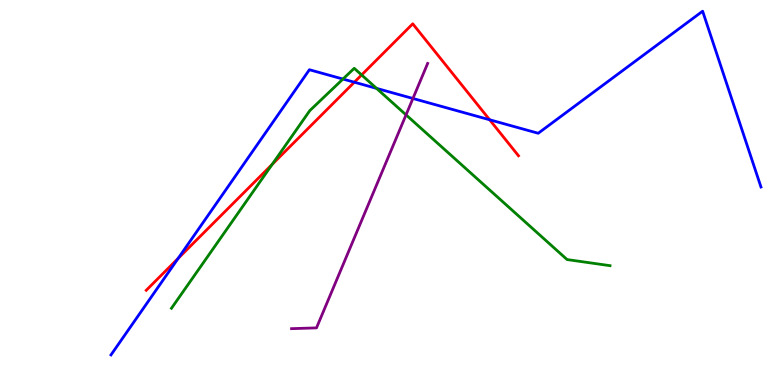[{'lines': ['blue', 'red'], 'intersections': [{'x': 2.3, 'y': 3.29}, {'x': 4.57, 'y': 7.86}, {'x': 6.32, 'y': 6.89}]}, {'lines': ['green', 'red'], 'intersections': [{'x': 3.51, 'y': 5.73}, {'x': 4.67, 'y': 8.05}]}, {'lines': ['purple', 'red'], 'intersections': []}, {'lines': ['blue', 'green'], 'intersections': [{'x': 4.43, 'y': 7.95}, {'x': 4.86, 'y': 7.7}]}, {'lines': ['blue', 'purple'], 'intersections': [{'x': 5.33, 'y': 7.44}]}, {'lines': ['green', 'purple'], 'intersections': [{'x': 5.24, 'y': 7.02}]}]